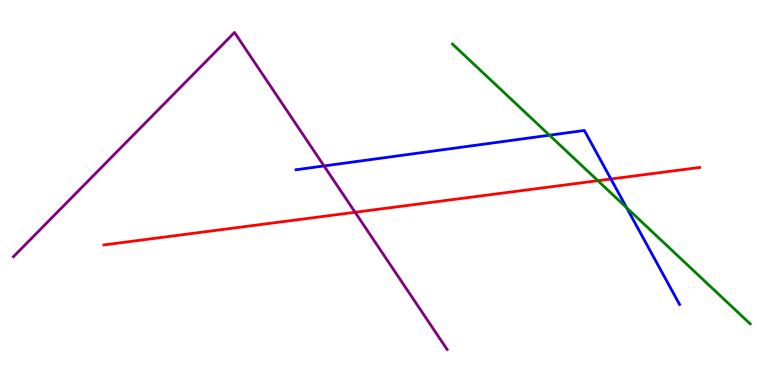[{'lines': ['blue', 'red'], 'intersections': [{'x': 7.88, 'y': 5.35}]}, {'lines': ['green', 'red'], 'intersections': [{'x': 7.71, 'y': 5.31}]}, {'lines': ['purple', 'red'], 'intersections': [{'x': 4.58, 'y': 4.49}]}, {'lines': ['blue', 'green'], 'intersections': [{'x': 7.09, 'y': 6.49}, {'x': 8.09, 'y': 4.6}]}, {'lines': ['blue', 'purple'], 'intersections': [{'x': 4.18, 'y': 5.69}]}, {'lines': ['green', 'purple'], 'intersections': []}]